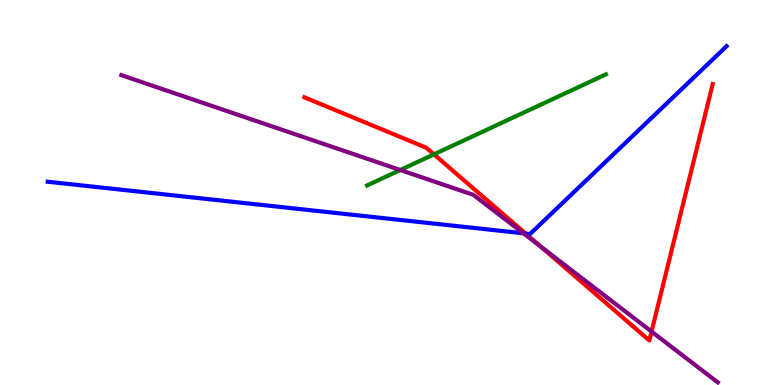[{'lines': ['blue', 'red'], 'intersections': [{'x': 6.78, 'y': 3.93}]}, {'lines': ['green', 'red'], 'intersections': [{'x': 5.6, 'y': 5.99}]}, {'lines': ['purple', 'red'], 'intersections': [{'x': 6.97, 'y': 3.61}, {'x': 8.41, 'y': 1.39}]}, {'lines': ['blue', 'green'], 'intersections': []}, {'lines': ['blue', 'purple'], 'intersections': [{'x': 6.75, 'y': 3.94}]}, {'lines': ['green', 'purple'], 'intersections': [{'x': 5.17, 'y': 5.58}]}]